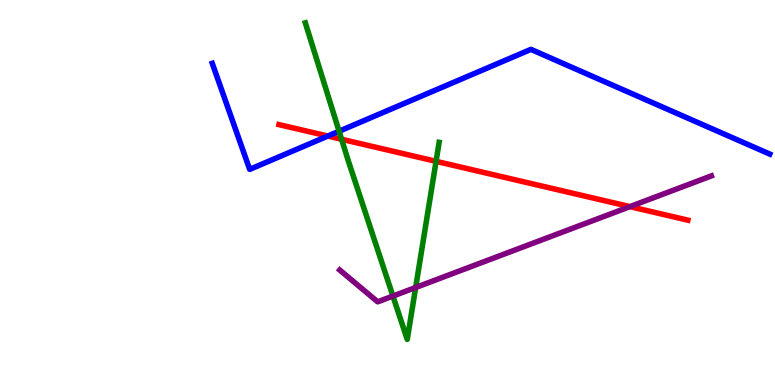[{'lines': ['blue', 'red'], 'intersections': [{'x': 4.23, 'y': 6.47}]}, {'lines': ['green', 'red'], 'intersections': [{'x': 4.41, 'y': 6.38}, {'x': 5.63, 'y': 5.81}]}, {'lines': ['purple', 'red'], 'intersections': [{'x': 8.13, 'y': 4.63}]}, {'lines': ['blue', 'green'], 'intersections': [{'x': 4.38, 'y': 6.59}]}, {'lines': ['blue', 'purple'], 'intersections': []}, {'lines': ['green', 'purple'], 'intersections': [{'x': 5.07, 'y': 2.31}, {'x': 5.36, 'y': 2.53}]}]